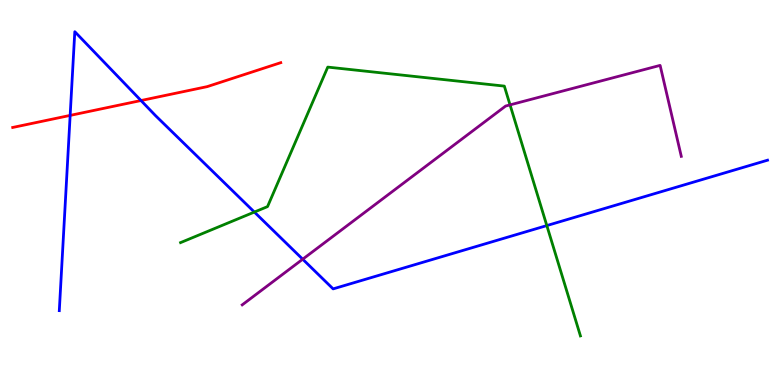[{'lines': ['blue', 'red'], 'intersections': [{'x': 0.905, 'y': 7.0}, {'x': 1.82, 'y': 7.39}]}, {'lines': ['green', 'red'], 'intersections': []}, {'lines': ['purple', 'red'], 'intersections': []}, {'lines': ['blue', 'green'], 'intersections': [{'x': 3.28, 'y': 4.49}, {'x': 7.06, 'y': 4.14}]}, {'lines': ['blue', 'purple'], 'intersections': [{'x': 3.91, 'y': 3.27}]}, {'lines': ['green', 'purple'], 'intersections': [{'x': 6.58, 'y': 7.28}]}]